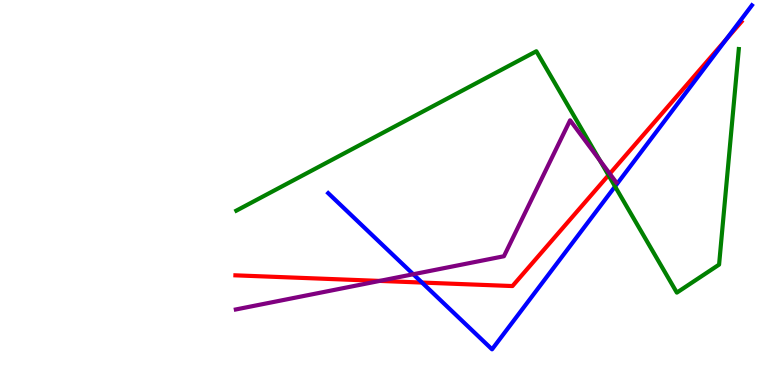[{'lines': ['blue', 'red'], 'intersections': [{'x': 5.44, 'y': 2.66}, {'x': 9.37, 'y': 8.98}]}, {'lines': ['green', 'red'], 'intersections': [{'x': 7.85, 'y': 5.45}]}, {'lines': ['purple', 'red'], 'intersections': [{'x': 4.9, 'y': 2.7}, {'x': 7.87, 'y': 5.49}]}, {'lines': ['blue', 'green'], 'intersections': [{'x': 7.94, 'y': 5.16}]}, {'lines': ['blue', 'purple'], 'intersections': [{'x': 5.33, 'y': 2.88}]}, {'lines': ['green', 'purple'], 'intersections': [{'x': 7.74, 'y': 5.83}]}]